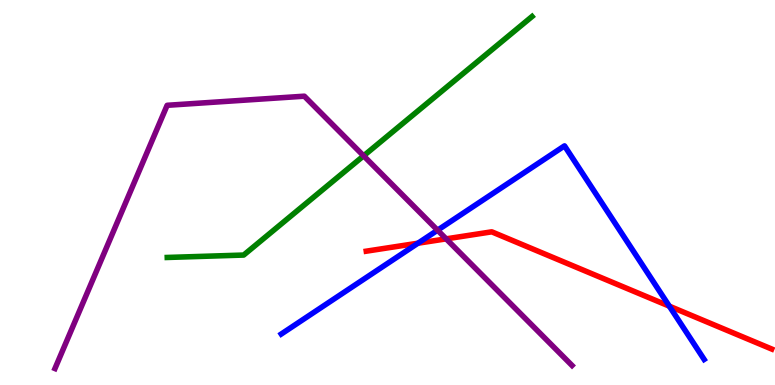[{'lines': ['blue', 'red'], 'intersections': [{'x': 5.39, 'y': 3.68}, {'x': 8.64, 'y': 2.05}]}, {'lines': ['green', 'red'], 'intersections': []}, {'lines': ['purple', 'red'], 'intersections': [{'x': 5.76, 'y': 3.8}]}, {'lines': ['blue', 'green'], 'intersections': []}, {'lines': ['blue', 'purple'], 'intersections': [{'x': 5.65, 'y': 4.02}]}, {'lines': ['green', 'purple'], 'intersections': [{'x': 4.69, 'y': 5.95}]}]